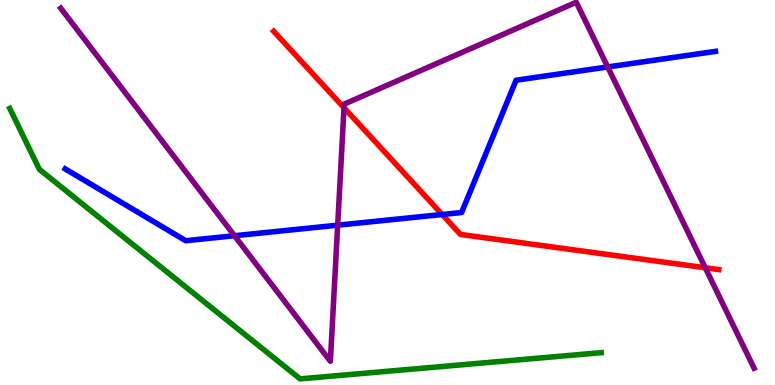[{'lines': ['blue', 'red'], 'intersections': [{'x': 5.71, 'y': 4.43}]}, {'lines': ['green', 'red'], 'intersections': []}, {'lines': ['purple', 'red'], 'intersections': [{'x': 4.44, 'y': 7.2}, {'x': 9.1, 'y': 3.05}]}, {'lines': ['blue', 'green'], 'intersections': []}, {'lines': ['blue', 'purple'], 'intersections': [{'x': 3.03, 'y': 3.88}, {'x': 4.36, 'y': 4.15}, {'x': 7.84, 'y': 8.26}]}, {'lines': ['green', 'purple'], 'intersections': []}]